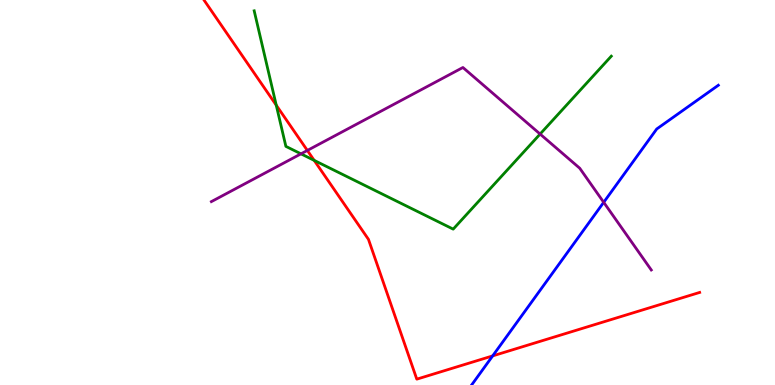[{'lines': ['blue', 'red'], 'intersections': [{'x': 6.36, 'y': 0.756}]}, {'lines': ['green', 'red'], 'intersections': [{'x': 3.56, 'y': 7.27}, {'x': 4.05, 'y': 5.83}]}, {'lines': ['purple', 'red'], 'intersections': [{'x': 3.97, 'y': 6.09}]}, {'lines': ['blue', 'green'], 'intersections': []}, {'lines': ['blue', 'purple'], 'intersections': [{'x': 7.79, 'y': 4.75}]}, {'lines': ['green', 'purple'], 'intersections': [{'x': 3.88, 'y': 6.0}, {'x': 6.97, 'y': 6.52}]}]